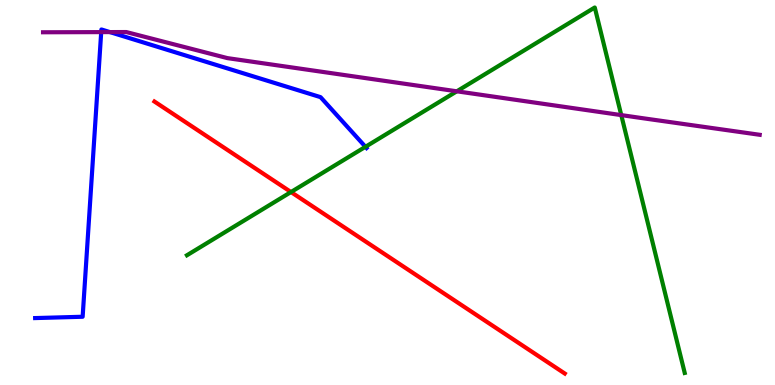[{'lines': ['blue', 'red'], 'intersections': []}, {'lines': ['green', 'red'], 'intersections': [{'x': 3.75, 'y': 5.01}]}, {'lines': ['purple', 'red'], 'intersections': []}, {'lines': ['blue', 'green'], 'intersections': [{'x': 4.72, 'y': 6.19}]}, {'lines': ['blue', 'purple'], 'intersections': [{'x': 1.31, 'y': 9.17}, {'x': 1.42, 'y': 9.17}]}, {'lines': ['green', 'purple'], 'intersections': [{'x': 5.89, 'y': 7.63}, {'x': 8.02, 'y': 7.01}]}]